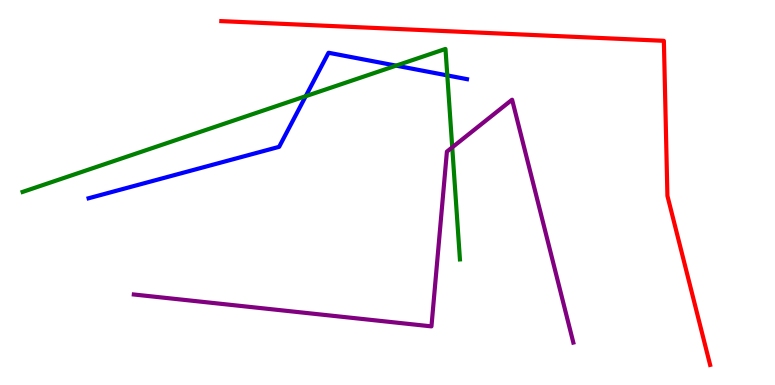[{'lines': ['blue', 'red'], 'intersections': []}, {'lines': ['green', 'red'], 'intersections': []}, {'lines': ['purple', 'red'], 'intersections': []}, {'lines': ['blue', 'green'], 'intersections': [{'x': 3.94, 'y': 7.5}, {'x': 5.11, 'y': 8.3}, {'x': 5.77, 'y': 8.04}]}, {'lines': ['blue', 'purple'], 'intersections': []}, {'lines': ['green', 'purple'], 'intersections': [{'x': 5.84, 'y': 6.17}]}]